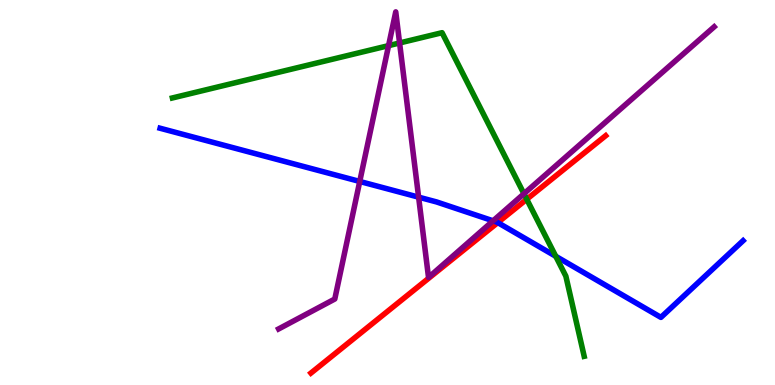[{'lines': ['blue', 'red'], 'intersections': [{'x': 6.42, 'y': 4.22}]}, {'lines': ['green', 'red'], 'intersections': [{'x': 6.8, 'y': 4.82}]}, {'lines': ['purple', 'red'], 'intersections': []}, {'lines': ['blue', 'green'], 'intersections': [{'x': 7.17, 'y': 3.34}]}, {'lines': ['blue', 'purple'], 'intersections': [{'x': 4.64, 'y': 5.29}, {'x': 5.4, 'y': 4.88}, {'x': 6.36, 'y': 4.26}]}, {'lines': ['green', 'purple'], 'intersections': [{'x': 5.01, 'y': 8.81}, {'x': 5.16, 'y': 8.88}, {'x': 6.76, 'y': 4.97}]}]